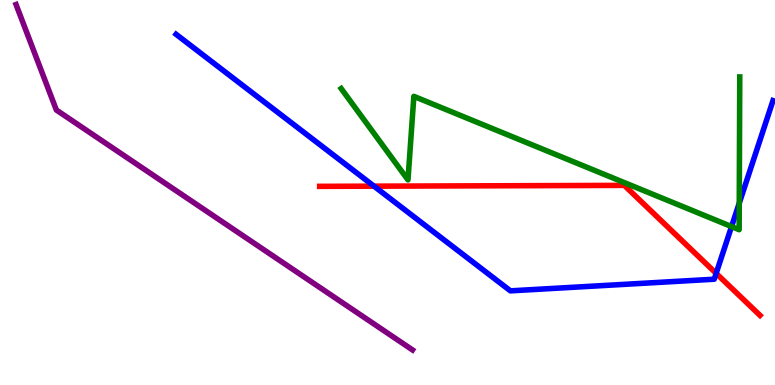[{'lines': ['blue', 'red'], 'intersections': [{'x': 4.83, 'y': 5.16}, {'x': 9.24, 'y': 2.9}]}, {'lines': ['green', 'red'], 'intersections': []}, {'lines': ['purple', 'red'], 'intersections': []}, {'lines': ['blue', 'green'], 'intersections': [{'x': 9.44, 'y': 4.11}, {'x': 9.54, 'y': 4.72}]}, {'lines': ['blue', 'purple'], 'intersections': []}, {'lines': ['green', 'purple'], 'intersections': []}]